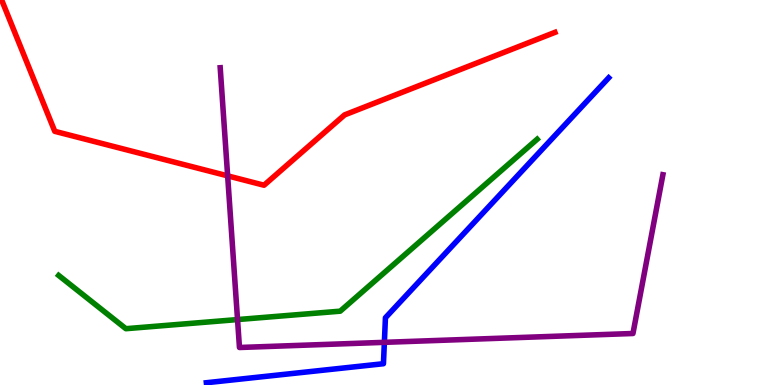[{'lines': ['blue', 'red'], 'intersections': []}, {'lines': ['green', 'red'], 'intersections': []}, {'lines': ['purple', 'red'], 'intersections': [{'x': 2.94, 'y': 5.43}]}, {'lines': ['blue', 'green'], 'intersections': []}, {'lines': ['blue', 'purple'], 'intersections': [{'x': 4.96, 'y': 1.11}]}, {'lines': ['green', 'purple'], 'intersections': [{'x': 3.07, 'y': 1.7}]}]